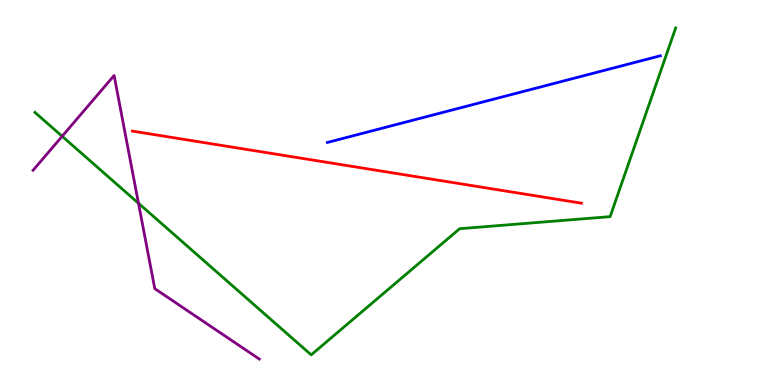[{'lines': ['blue', 'red'], 'intersections': []}, {'lines': ['green', 'red'], 'intersections': []}, {'lines': ['purple', 'red'], 'intersections': []}, {'lines': ['blue', 'green'], 'intersections': []}, {'lines': ['blue', 'purple'], 'intersections': []}, {'lines': ['green', 'purple'], 'intersections': [{'x': 0.802, 'y': 6.46}, {'x': 1.79, 'y': 4.72}]}]